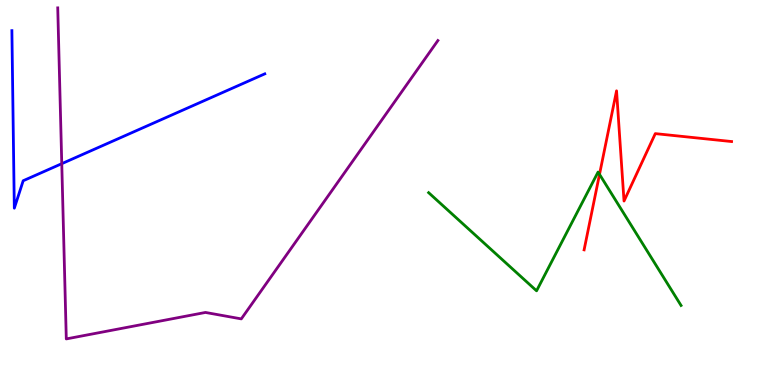[{'lines': ['blue', 'red'], 'intersections': []}, {'lines': ['green', 'red'], 'intersections': [{'x': 7.74, 'y': 5.47}]}, {'lines': ['purple', 'red'], 'intersections': []}, {'lines': ['blue', 'green'], 'intersections': []}, {'lines': ['blue', 'purple'], 'intersections': [{'x': 0.797, 'y': 5.75}]}, {'lines': ['green', 'purple'], 'intersections': []}]